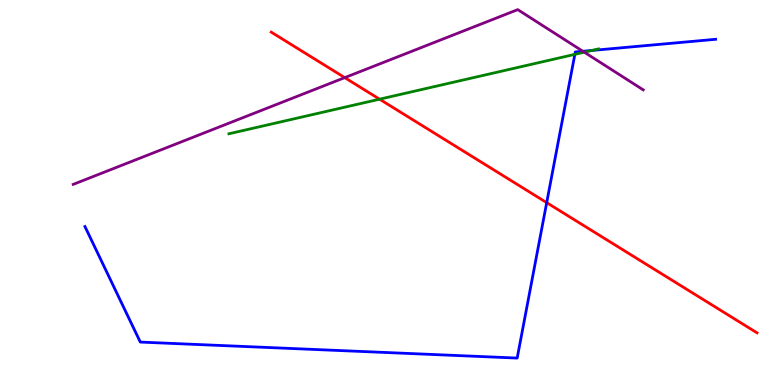[{'lines': ['blue', 'red'], 'intersections': [{'x': 7.05, 'y': 4.74}]}, {'lines': ['green', 'red'], 'intersections': [{'x': 4.9, 'y': 7.42}]}, {'lines': ['purple', 'red'], 'intersections': [{'x': 4.45, 'y': 7.98}]}, {'lines': ['blue', 'green'], 'intersections': [{'x': 7.42, 'y': 8.59}, {'x': 7.64, 'y': 8.69}]}, {'lines': ['blue', 'purple'], 'intersections': [{'x': 7.52, 'y': 8.67}]}, {'lines': ['green', 'purple'], 'intersections': [{'x': 7.54, 'y': 8.64}]}]